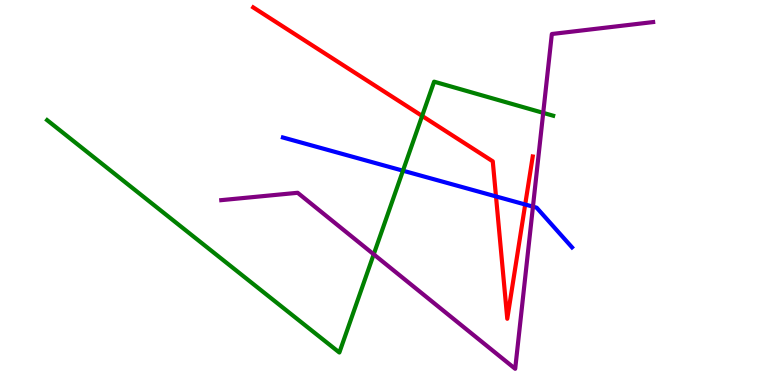[{'lines': ['blue', 'red'], 'intersections': [{'x': 6.4, 'y': 4.9}, {'x': 6.78, 'y': 4.69}]}, {'lines': ['green', 'red'], 'intersections': [{'x': 5.45, 'y': 6.99}]}, {'lines': ['purple', 'red'], 'intersections': []}, {'lines': ['blue', 'green'], 'intersections': [{'x': 5.2, 'y': 5.57}]}, {'lines': ['blue', 'purple'], 'intersections': [{'x': 6.88, 'y': 4.63}]}, {'lines': ['green', 'purple'], 'intersections': [{'x': 4.82, 'y': 3.39}, {'x': 7.01, 'y': 7.07}]}]